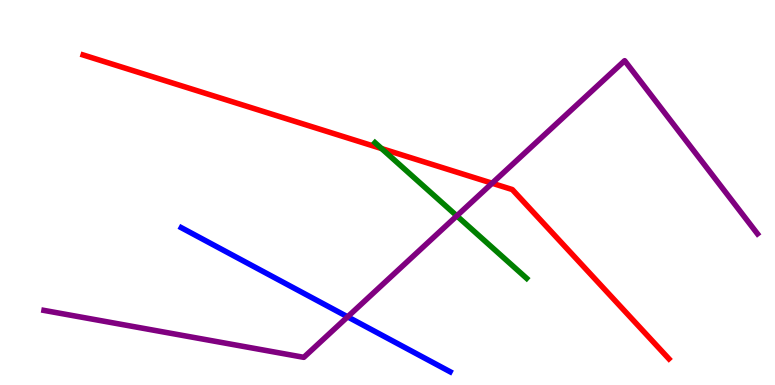[{'lines': ['blue', 'red'], 'intersections': []}, {'lines': ['green', 'red'], 'intersections': [{'x': 4.92, 'y': 6.14}]}, {'lines': ['purple', 'red'], 'intersections': [{'x': 6.35, 'y': 5.24}]}, {'lines': ['blue', 'green'], 'intersections': []}, {'lines': ['blue', 'purple'], 'intersections': [{'x': 4.49, 'y': 1.77}]}, {'lines': ['green', 'purple'], 'intersections': [{'x': 5.89, 'y': 4.39}]}]